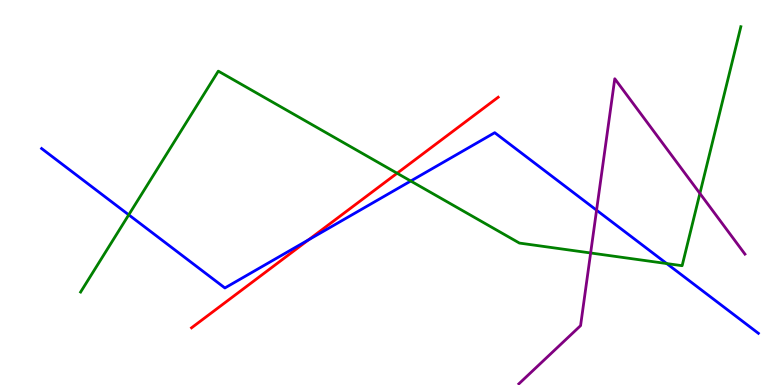[{'lines': ['blue', 'red'], 'intersections': [{'x': 3.98, 'y': 3.77}]}, {'lines': ['green', 'red'], 'intersections': [{'x': 5.12, 'y': 5.5}]}, {'lines': ['purple', 'red'], 'intersections': []}, {'lines': ['blue', 'green'], 'intersections': [{'x': 1.66, 'y': 4.42}, {'x': 5.3, 'y': 5.3}, {'x': 8.6, 'y': 3.15}]}, {'lines': ['blue', 'purple'], 'intersections': [{'x': 7.7, 'y': 4.54}]}, {'lines': ['green', 'purple'], 'intersections': [{'x': 7.62, 'y': 3.43}, {'x': 9.03, 'y': 4.98}]}]